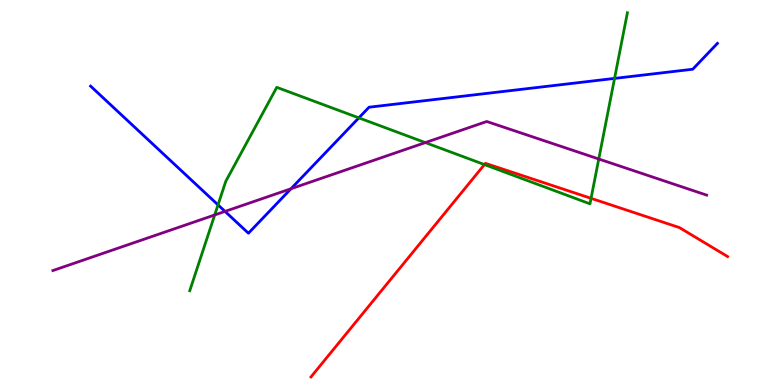[{'lines': ['blue', 'red'], 'intersections': []}, {'lines': ['green', 'red'], 'intersections': [{'x': 6.25, 'y': 5.73}, {'x': 7.63, 'y': 4.85}]}, {'lines': ['purple', 'red'], 'intersections': []}, {'lines': ['blue', 'green'], 'intersections': [{'x': 2.81, 'y': 4.68}, {'x': 4.63, 'y': 6.94}, {'x': 7.93, 'y': 7.96}]}, {'lines': ['blue', 'purple'], 'intersections': [{'x': 2.9, 'y': 4.51}, {'x': 3.75, 'y': 5.1}]}, {'lines': ['green', 'purple'], 'intersections': [{'x': 2.77, 'y': 4.42}, {'x': 5.49, 'y': 6.3}, {'x': 7.73, 'y': 5.87}]}]